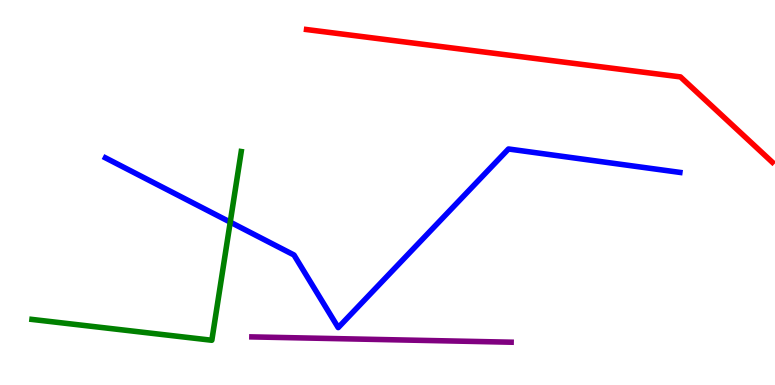[{'lines': ['blue', 'red'], 'intersections': []}, {'lines': ['green', 'red'], 'intersections': []}, {'lines': ['purple', 'red'], 'intersections': []}, {'lines': ['blue', 'green'], 'intersections': [{'x': 2.97, 'y': 4.23}]}, {'lines': ['blue', 'purple'], 'intersections': []}, {'lines': ['green', 'purple'], 'intersections': []}]